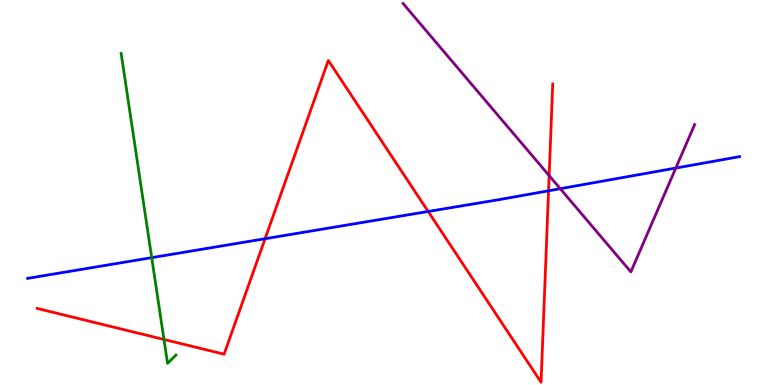[{'lines': ['blue', 'red'], 'intersections': [{'x': 3.42, 'y': 3.8}, {'x': 5.52, 'y': 4.51}, {'x': 7.08, 'y': 5.04}]}, {'lines': ['green', 'red'], 'intersections': [{'x': 2.12, 'y': 1.18}]}, {'lines': ['purple', 'red'], 'intersections': [{'x': 7.09, 'y': 5.44}]}, {'lines': ['blue', 'green'], 'intersections': [{'x': 1.96, 'y': 3.31}]}, {'lines': ['blue', 'purple'], 'intersections': [{'x': 7.23, 'y': 5.1}, {'x': 8.72, 'y': 5.64}]}, {'lines': ['green', 'purple'], 'intersections': []}]